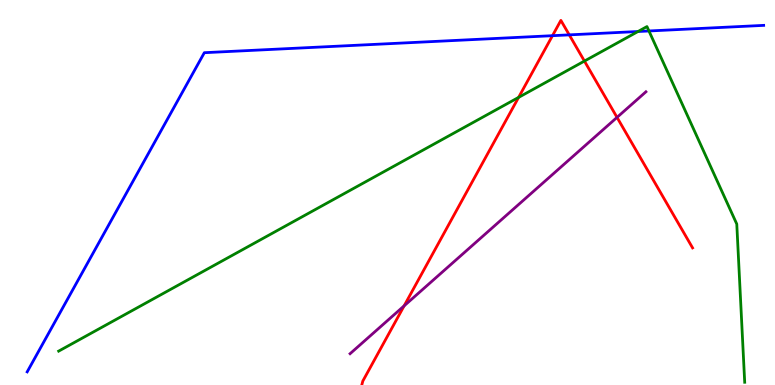[{'lines': ['blue', 'red'], 'intersections': [{'x': 7.13, 'y': 9.07}, {'x': 7.35, 'y': 9.09}]}, {'lines': ['green', 'red'], 'intersections': [{'x': 6.69, 'y': 7.47}, {'x': 7.54, 'y': 8.41}]}, {'lines': ['purple', 'red'], 'intersections': [{'x': 5.21, 'y': 2.06}, {'x': 7.96, 'y': 6.95}]}, {'lines': ['blue', 'green'], 'intersections': [{'x': 8.23, 'y': 9.18}, {'x': 8.37, 'y': 9.2}]}, {'lines': ['blue', 'purple'], 'intersections': []}, {'lines': ['green', 'purple'], 'intersections': []}]